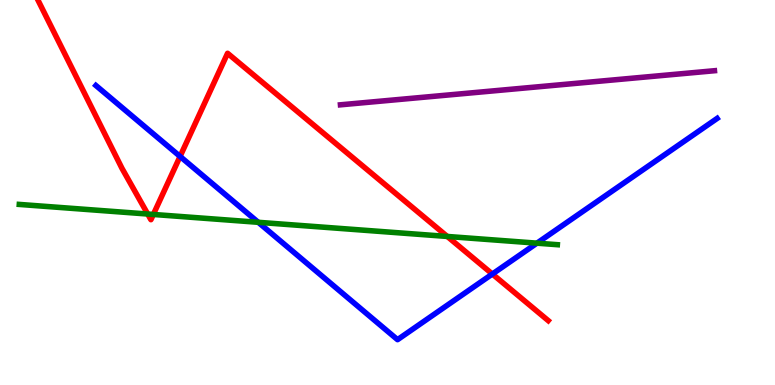[{'lines': ['blue', 'red'], 'intersections': [{'x': 2.32, 'y': 5.94}, {'x': 6.35, 'y': 2.88}]}, {'lines': ['green', 'red'], 'intersections': [{'x': 1.91, 'y': 4.44}, {'x': 1.98, 'y': 4.43}, {'x': 5.77, 'y': 3.86}]}, {'lines': ['purple', 'red'], 'intersections': []}, {'lines': ['blue', 'green'], 'intersections': [{'x': 3.33, 'y': 4.23}, {'x': 6.93, 'y': 3.68}]}, {'lines': ['blue', 'purple'], 'intersections': []}, {'lines': ['green', 'purple'], 'intersections': []}]